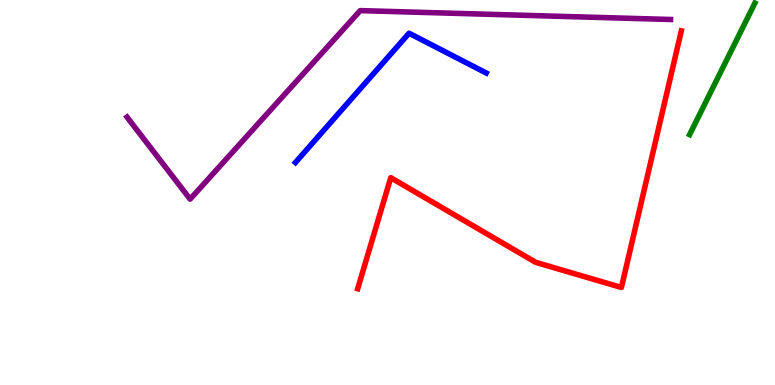[{'lines': ['blue', 'red'], 'intersections': []}, {'lines': ['green', 'red'], 'intersections': []}, {'lines': ['purple', 'red'], 'intersections': []}, {'lines': ['blue', 'green'], 'intersections': []}, {'lines': ['blue', 'purple'], 'intersections': []}, {'lines': ['green', 'purple'], 'intersections': []}]